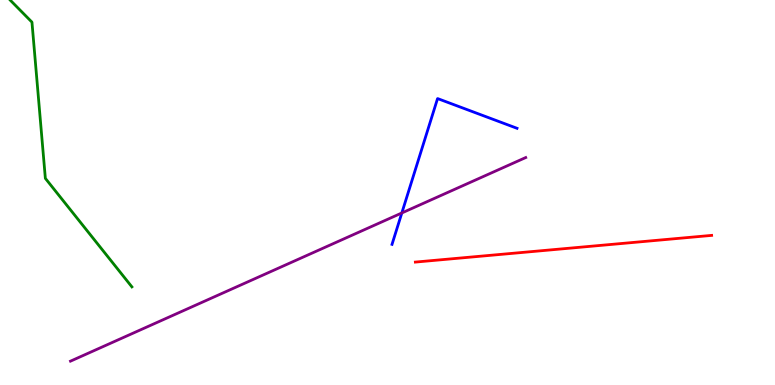[{'lines': ['blue', 'red'], 'intersections': []}, {'lines': ['green', 'red'], 'intersections': []}, {'lines': ['purple', 'red'], 'intersections': []}, {'lines': ['blue', 'green'], 'intersections': []}, {'lines': ['blue', 'purple'], 'intersections': [{'x': 5.18, 'y': 4.47}]}, {'lines': ['green', 'purple'], 'intersections': []}]